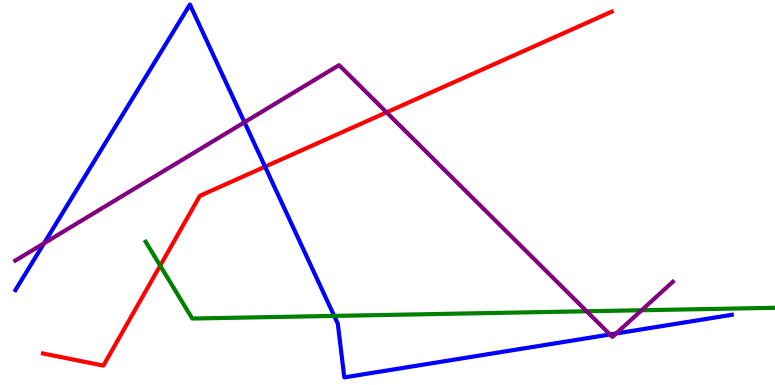[{'lines': ['blue', 'red'], 'intersections': [{'x': 3.42, 'y': 5.67}]}, {'lines': ['green', 'red'], 'intersections': [{'x': 2.07, 'y': 3.1}]}, {'lines': ['purple', 'red'], 'intersections': [{'x': 4.99, 'y': 7.08}]}, {'lines': ['blue', 'green'], 'intersections': [{'x': 4.31, 'y': 1.79}]}, {'lines': ['blue', 'purple'], 'intersections': [{'x': 0.568, 'y': 3.68}, {'x': 3.15, 'y': 6.82}, {'x': 7.87, 'y': 1.31}, {'x': 7.95, 'y': 1.34}]}, {'lines': ['green', 'purple'], 'intersections': [{'x': 7.57, 'y': 1.92}, {'x': 8.28, 'y': 1.94}]}]